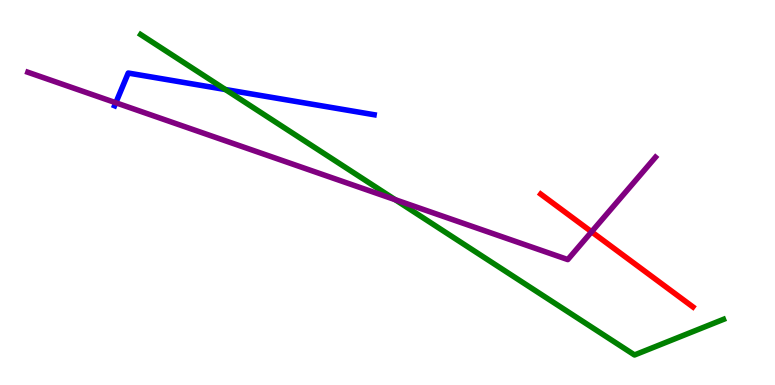[{'lines': ['blue', 'red'], 'intersections': []}, {'lines': ['green', 'red'], 'intersections': []}, {'lines': ['purple', 'red'], 'intersections': [{'x': 7.63, 'y': 3.98}]}, {'lines': ['blue', 'green'], 'intersections': [{'x': 2.91, 'y': 7.68}]}, {'lines': ['blue', 'purple'], 'intersections': [{'x': 1.49, 'y': 7.33}]}, {'lines': ['green', 'purple'], 'intersections': [{'x': 5.1, 'y': 4.81}]}]